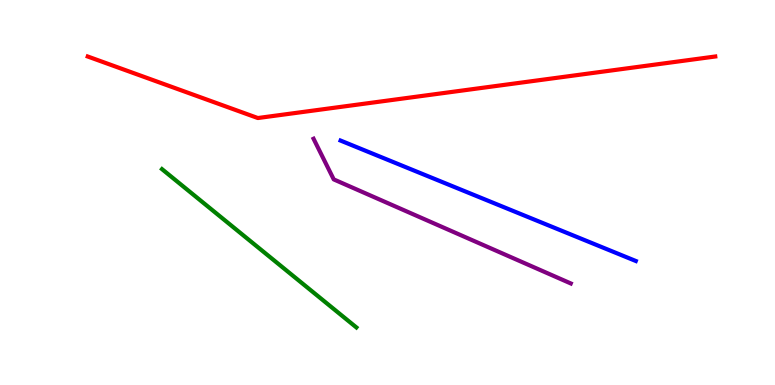[{'lines': ['blue', 'red'], 'intersections': []}, {'lines': ['green', 'red'], 'intersections': []}, {'lines': ['purple', 'red'], 'intersections': []}, {'lines': ['blue', 'green'], 'intersections': []}, {'lines': ['blue', 'purple'], 'intersections': []}, {'lines': ['green', 'purple'], 'intersections': []}]